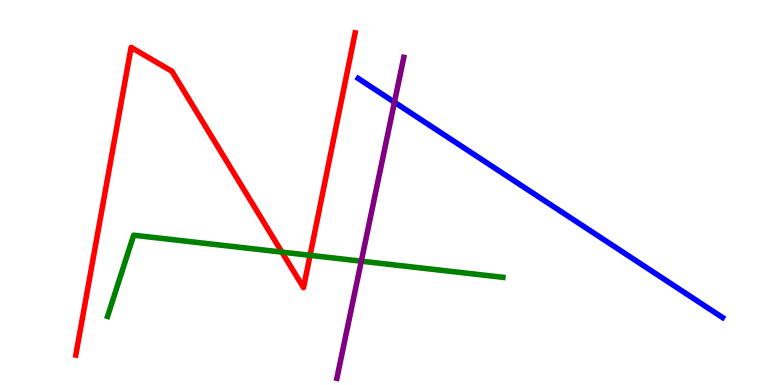[{'lines': ['blue', 'red'], 'intersections': []}, {'lines': ['green', 'red'], 'intersections': [{'x': 3.64, 'y': 3.45}, {'x': 4.0, 'y': 3.37}]}, {'lines': ['purple', 'red'], 'intersections': []}, {'lines': ['blue', 'green'], 'intersections': []}, {'lines': ['blue', 'purple'], 'intersections': [{'x': 5.09, 'y': 7.35}]}, {'lines': ['green', 'purple'], 'intersections': [{'x': 4.66, 'y': 3.22}]}]